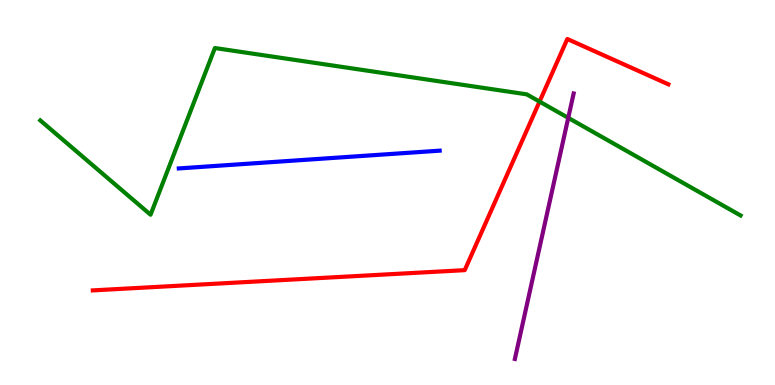[{'lines': ['blue', 'red'], 'intersections': []}, {'lines': ['green', 'red'], 'intersections': [{'x': 6.96, 'y': 7.36}]}, {'lines': ['purple', 'red'], 'intersections': []}, {'lines': ['blue', 'green'], 'intersections': []}, {'lines': ['blue', 'purple'], 'intersections': []}, {'lines': ['green', 'purple'], 'intersections': [{'x': 7.33, 'y': 6.94}]}]